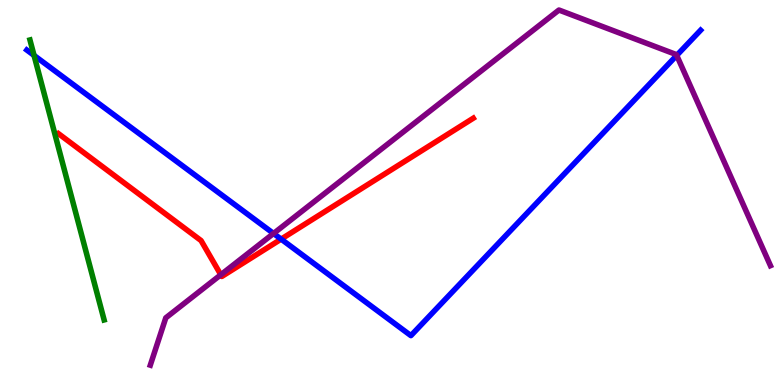[{'lines': ['blue', 'red'], 'intersections': [{'x': 3.63, 'y': 3.79}]}, {'lines': ['green', 'red'], 'intersections': []}, {'lines': ['purple', 'red'], 'intersections': [{'x': 2.85, 'y': 2.86}]}, {'lines': ['blue', 'green'], 'intersections': [{'x': 0.439, 'y': 8.56}]}, {'lines': ['blue', 'purple'], 'intersections': [{'x': 3.53, 'y': 3.94}, {'x': 8.73, 'y': 8.56}]}, {'lines': ['green', 'purple'], 'intersections': []}]